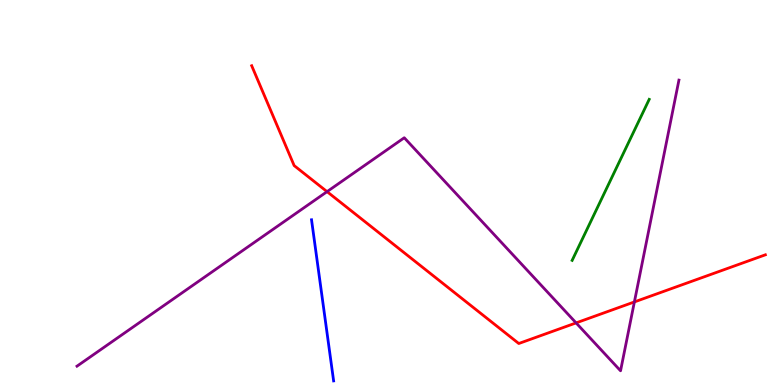[{'lines': ['blue', 'red'], 'intersections': []}, {'lines': ['green', 'red'], 'intersections': []}, {'lines': ['purple', 'red'], 'intersections': [{'x': 4.22, 'y': 5.02}, {'x': 7.43, 'y': 1.61}, {'x': 8.19, 'y': 2.16}]}, {'lines': ['blue', 'green'], 'intersections': []}, {'lines': ['blue', 'purple'], 'intersections': []}, {'lines': ['green', 'purple'], 'intersections': []}]